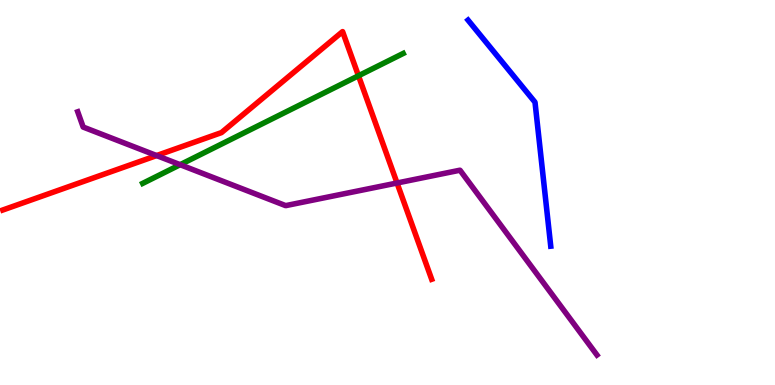[{'lines': ['blue', 'red'], 'intersections': []}, {'lines': ['green', 'red'], 'intersections': [{'x': 4.63, 'y': 8.03}]}, {'lines': ['purple', 'red'], 'intersections': [{'x': 2.02, 'y': 5.96}, {'x': 5.12, 'y': 5.25}]}, {'lines': ['blue', 'green'], 'intersections': []}, {'lines': ['blue', 'purple'], 'intersections': []}, {'lines': ['green', 'purple'], 'intersections': [{'x': 2.32, 'y': 5.72}]}]